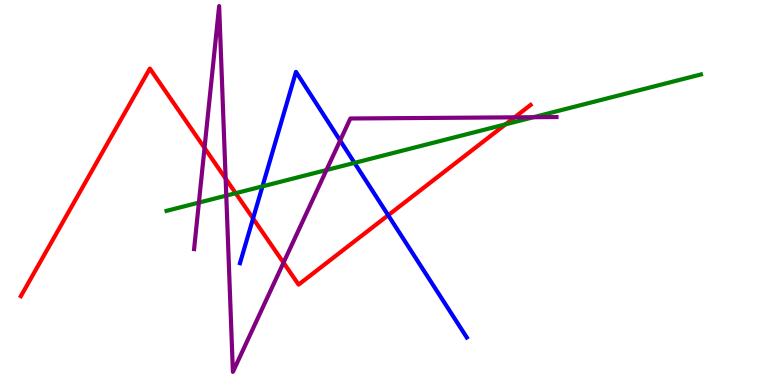[{'lines': ['blue', 'red'], 'intersections': [{'x': 3.27, 'y': 4.33}, {'x': 5.01, 'y': 4.41}]}, {'lines': ['green', 'red'], 'intersections': [{'x': 3.04, 'y': 4.98}, {'x': 6.52, 'y': 6.77}]}, {'lines': ['purple', 'red'], 'intersections': [{'x': 2.64, 'y': 6.16}, {'x': 2.91, 'y': 5.36}, {'x': 3.66, 'y': 3.18}, {'x': 6.64, 'y': 6.95}]}, {'lines': ['blue', 'green'], 'intersections': [{'x': 3.39, 'y': 5.16}, {'x': 4.57, 'y': 5.77}]}, {'lines': ['blue', 'purple'], 'intersections': [{'x': 4.39, 'y': 6.35}]}, {'lines': ['green', 'purple'], 'intersections': [{'x': 2.57, 'y': 4.74}, {'x': 2.92, 'y': 4.92}, {'x': 4.21, 'y': 5.58}, {'x': 6.88, 'y': 6.96}]}]